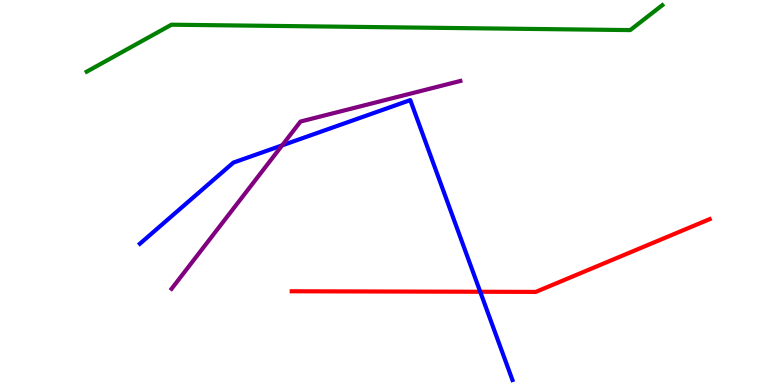[{'lines': ['blue', 'red'], 'intersections': [{'x': 6.2, 'y': 2.42}]}, {'lines': ['green', 'red'], 'intersections': []}, {'lines': ['purple', 'red'], 'intersections': []}, {'lines': ['blue', 'green'], 'intersections': []}, {'lines': ['blue', 'purple'], 'intersections': [{'x': 3.64, 'y': 6.22}]}, {'lines': ['green', 'purple'], 'intersections': []}]